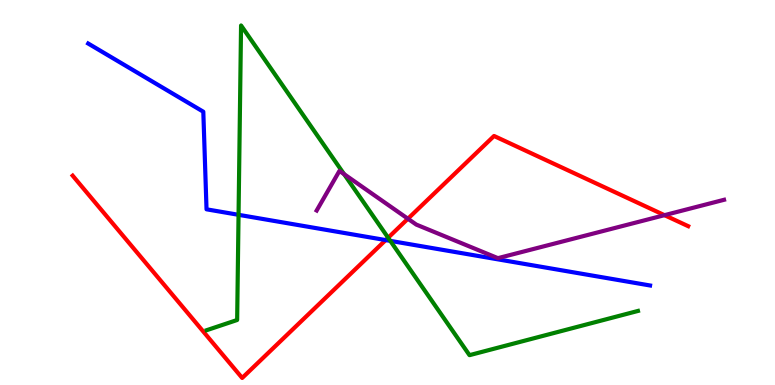[{'lines': ['blue', 'red'], 'intersections': [{'x': 4.98, 'y': 3.76}]}, {'lines': ['green', 'red'], 'intersections': [{'x': 5.01, 'y': 3.83}]}, {'lines': ['purple', 'red'], 'intersections': [{'x': 5.26, 'y': 4.32}, {'x': 8.57, 'y': 4.41}]}, {'lines': ['blue', 'green'], 'intersections': [{'x': 3.08, 'y': 4.42}, {'x': 5.04, 'y': 3.74}]}, {'lines': ['blue', 'purple'], 'intersections': []}, {'lines': ['green', 'purple'], 'intersections': [{'x': 4.44, 'y': 5.48}]}]